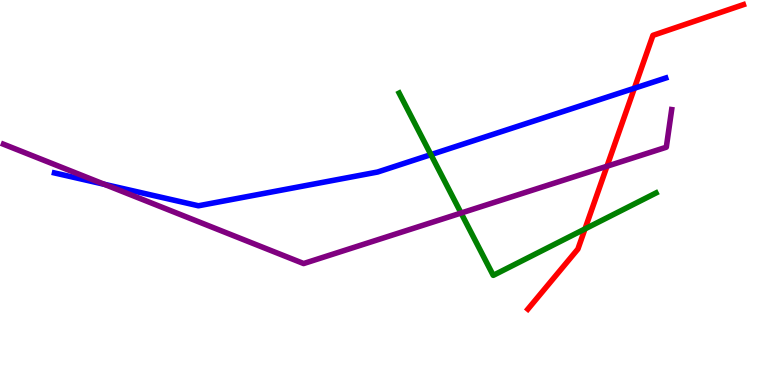[{'lines': ['blue', 'red'], 'intersections': [{'x': 8.19, 'y': 7.71}]}, {'lines': ['green', 'red'], 'intersections': [{'x': 7.55, 'y': 4.05}]}, {'lines': ['purple', 'red'], 'intersections': [{'x': 7.83, 'y': 5.68}]}, {'lines': ['blue', 'green'], 'intersections': [{'x': 5.56, 'y': 5.98}]}, {'lines': ['blue', 'purple'], 'intersections': [{'x': 1.35, 'y': 5.21}]}, {'lines': ['green', 'purple'], 'intersections': [{'x': 5.95, 'y': 4.47}]}]